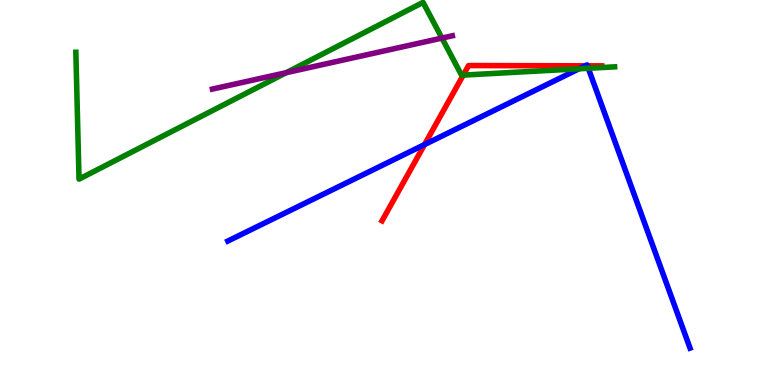[{'lines': ['blue', 'red'], 'intersections': [{'x': 5.48, 'y': 6.25}, {'x': 7.55, 'y': 8.29}, {'x': 7.58, 'y': 8.29}]}, {'lines': ['green', 'red'], 'intersections': [{'x': 5.98, 'y': 8.05}]}, {'lines': ['purple', 'red'], 'intersections': []}, {'lines': ['blue', 'green'], 'intersections': [{'x': 7.47, 'y': 8.21}, {'x': 7.59, 'y': 8.23}]}, {'lines': ['blue', 'purple'], 'intersections': []}, {'lines': ['green', 'purple'], 'intersections': [{'x': 3.69, 'y': 8.11}, {'x': 5.7, 'y': 9.01}]}]